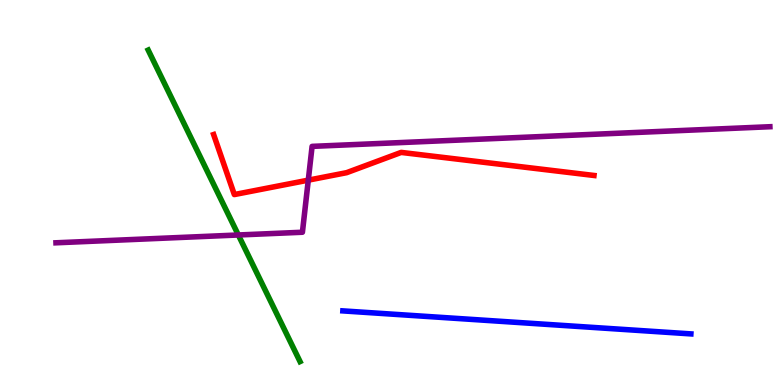[{'lines': ['blue', 'red'], 'intersections': []}, {'lines': ['green', 'red'], 'intersections': []}, {'lines': ['purple', 'red'], 'intersections': [{'x': 3.98, 'y': 5.32}]}, {'lines': ['blue', 'green'], 'intersections': []}, {'lines': ['blue', 'purple'], 'intersections': []}, {'lines': ['green', 'purple'], 'intersections': [{'x': 3.08, 'y': 3.9}]}]